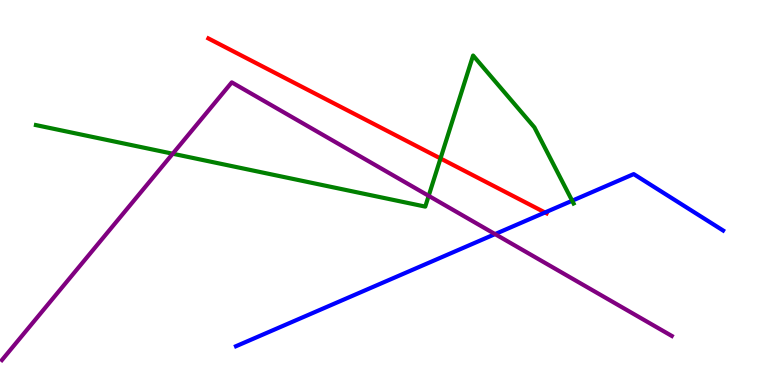[{'lines': ['blue', 'red'], 'intersections': [{'x': 7.03, 'y': 4.48}]}, {'lines': ['green', 'red'], 'intersections': [{'x': 5.68, 'y': 5.88}]}, {'lines': ['purple', 'red'], 'intersections': []}, {'lines': ['blue', 'green'], 'intersections': [{'x': 7.38, 'y': 4.79}]}, {'lines': ['blue', 'purple'], 'intersections': [{'x': 6.39, 'y': 3.92}]}, {'lines': ['green', 'purple'], 'intersections': [{'x': 2.23, 'y': 6.01}, {'x': 5.53, 'y': 4.91}]}]